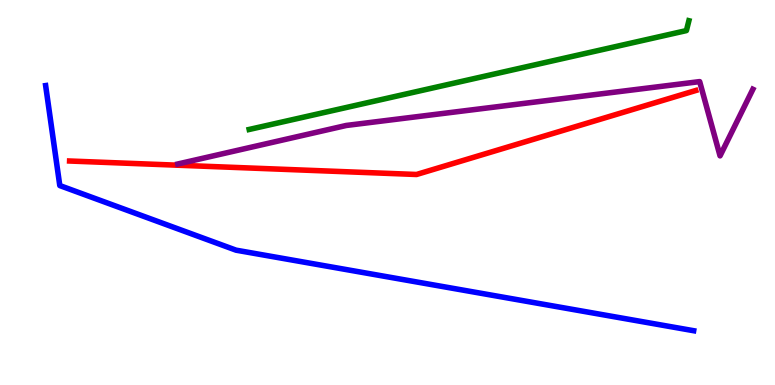[{'lines': ['blue', 'red'], 'intersections': []}, {'lines': ['green', 'red'], 'intersections': []}, {'lines': ['purple', 'red'], 'intersections': []}, {'lines': ['blue', 'green'], 'intersections': []}, {'lines': ['blue', 'purple'], 'intersections': []}, {'lines': ['green', 'purple'], 'intersections': []}]